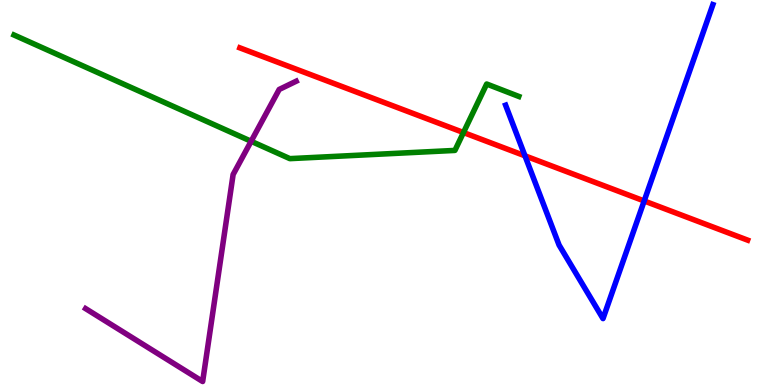[{'lines': ['blue', 'red'], 'intersections': [{'x': 6.77, 'y': 5.95}, {'x': 8.31, 'y': 4.78}]}, {'lines': ['green', 'red'], 'intersections': [{'x': 5.98, 'y': 6.56}]}, {'lines': ['purple', 'red'], 'intersections': []}, {'lines': ['blue', 'green'], 'intersections': []}, {'lines': ['blue', 'purple'], 'intersections': []}, {'lines': ['green', 'purple'], 'intersections': [{'x': 3.24, 'y': 6.33}]}]